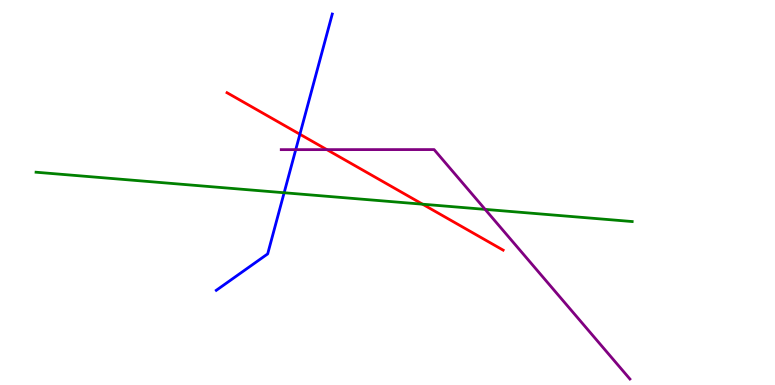[{'lines': ['blue', 'red'], 'intersections': [{'x': 3.87, 'y': 6.51}]}, {'lines': ['green', 'red'], 'intersections': [{'x': 5.45, 'y': 4.7}]}, {'lines': ['purple', 'red'], 'intersections': [{'x': 4.22, 'y': 6.11}]}, {'lines': ['blue', 'green'], 'intersections': [{'x': 3.67, 'y': 4.99}]}, {'lines': ['blue', 'purple'], 'intersections': [{'x': 3.82, 'y': 6.11}]}, {'lines': ['green', 'purple'], 'intersections': [{'x': 6.26, 'y': 4.56}]}]